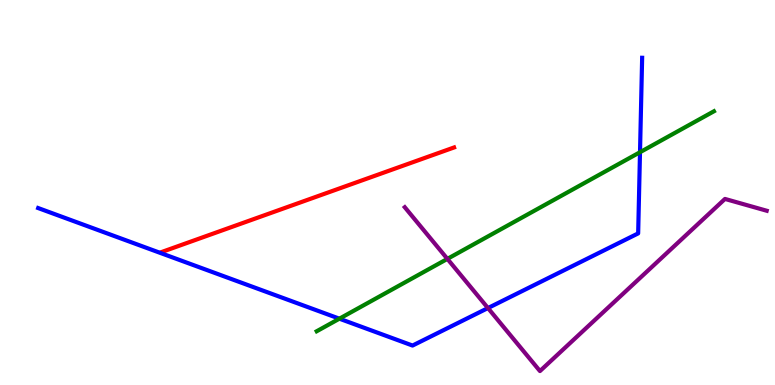[{'lines': ['blue', 'red'], 'intersections': []}, {'lines': ['green', 'red'], 'intersections': []}, {'lines': ['purple', 'red'], 'intersections': []}, {'lines': ['blue', 'green'], 'intersections': [{'x': 4.38, 'y': 1.72}, {'x': 8.26, 'y': 6.05}]}, {'lines': ['blue', 'purple'], 'intersections': [{'x': 6.3, 'y': 2.0}]}, {'lines': ['green', 'purple'], 'intersections': [{'x': 5.77, 'y': 3.28}]}]